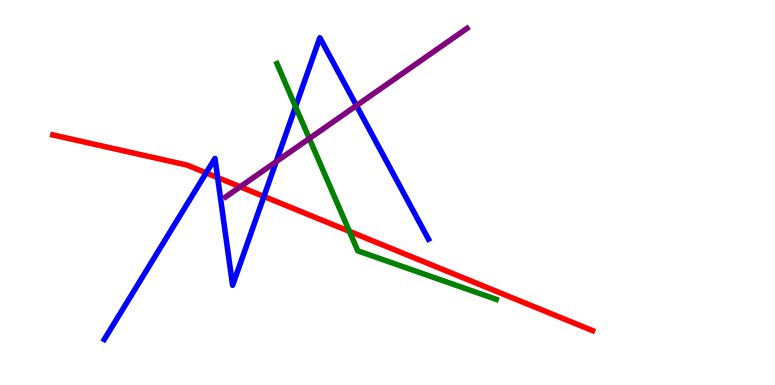[{'lines': ['blue', 'red'], 'intersections': [{'x': 2.66, 'y': 5.51}, {'x': 2.81, 'y': 5.39}, {'x': 3.41, 'y': 4.9}]}, {'lines': ['green', 'red'], 'intersections': [{'x': 4.51, 'y': 3.99}]}, {'lines': ['purple', 'red'], 'intersections': [{'x': 3.1, 'y': 5.15}]}, {'lines': ['blue', 'green'], 'intersections': [{'x': 3.81, 'y': 7.23}]}, {'lines': ['blue', 'purple'], 'intersections': [{'x': 3.56, 'y': 5.8}, {'x': 4.6, 'y': 7.26}]}, {'lines': ['green', 'purple'], 'intersections': [{'x': 3.99, 'y': 6.4}]}]